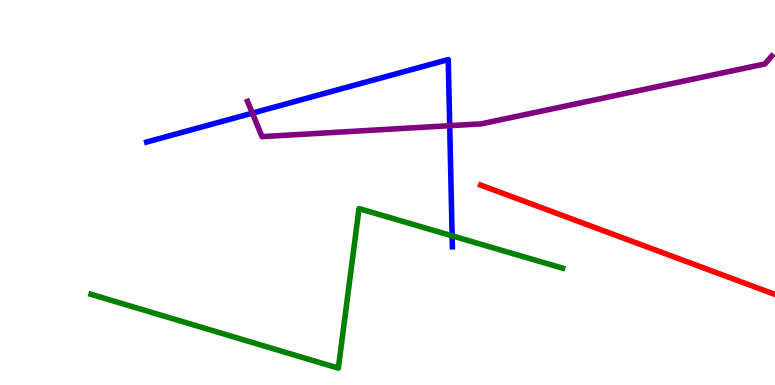[{'lines': ['blue', 'red'], 'intersections': []}, {'lines': ['green', 'red'], 'intersections': []}, {'lines': ['purple', 'red'], 'intersections': []}, {'lines': ['blue', 'green'], 'intersections': [{'x': 5.83, 'y': 3.87}]}, {'lines': ['blue', 'purple'], 'intersections': [{'x': 3.26, 'y': 7.06}, {'x': 5.8, 'y': 6.74}]}, {'lines': ['green', 'purple'], 'intersections': []}]